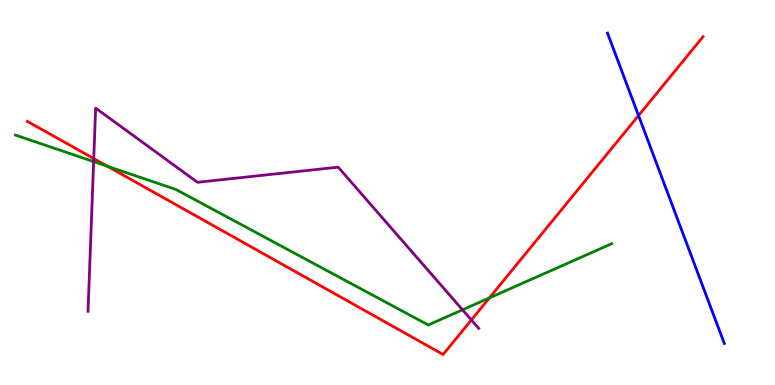[{'lines': ['blue', 'red'], 'intersections': [{'x': 8.24, 'y': 7.0}]}, {'lines': ['green', 'red'], 'intersections': [{'x': 1.39, 'y': 5.68}, {'x': 6.31, 'y': 2.26}]}, {'lines': ['purple', 'red'], 'intersections': [{'x': 1.21, 'y': 5.88}, {'x': 6.08, 'y': 1.69}]}, {'lines': ['blue', 'green'], 'intersections': []}, {'lines': ['blue', 'purple'], 'intersections': []}, {'lines': ['green', 'purple'], 'intersections': [{'x': 1.21, 'y': 5.8}, {'x': 5.97, 'y': 1.95}]}]